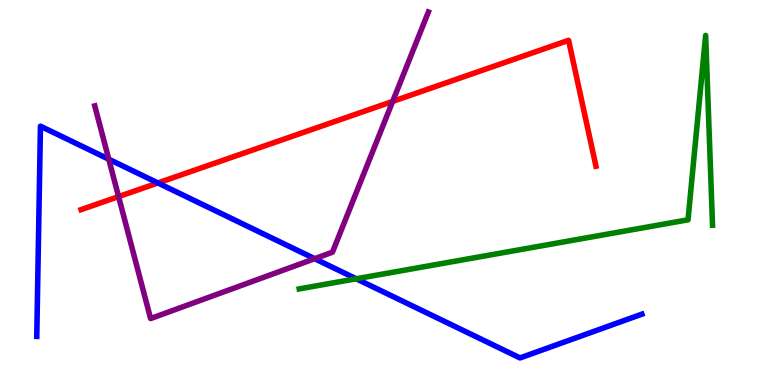[{'lines': ['blue', 'red'], 'intersections': [{'x': 2.04, 'y': 5.25}]}, {'lines': ['green', 'red'], 'intersections': []}, {'lines': ['purple', 'red'], 'intersections': [{'x': 1.53, 'y': 4.89}, {'x': 5.07, 'y': 7.37}]}, {'lines': ['blue', 'green'], 'intersections': [{'x': 4.6, 'y': 2.76}]}, {'lines': ['blue', 'purple'], 'intersections': [{'x': 1.4, 'y': 5.87}, {'x': 4.06, 'y': 3.28}]}, {'lines': ['green', 'purple'], 'intersections': []}]